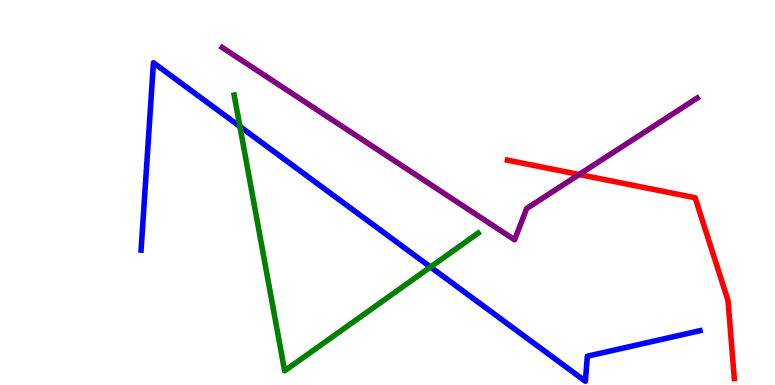[{'lines': ['blue', 'red'], 'intersections': []}, {'lines': ['green', 'red'], 'intersections': []}, {'lines': ['purple', 'red'], 'intersections': [{'x': 7.47, 'y': 5.47}]}, {'lines': ['blue', 'green'], 'intersections': [{'x': 3.1, 'y': 6.71}, {'x': 5.55, 'y': 3.06}]}, {'lines': ['blue', 'purple'], 'intersections': []}, {'lines': ['green', 'purple'], 'intersections': []}]